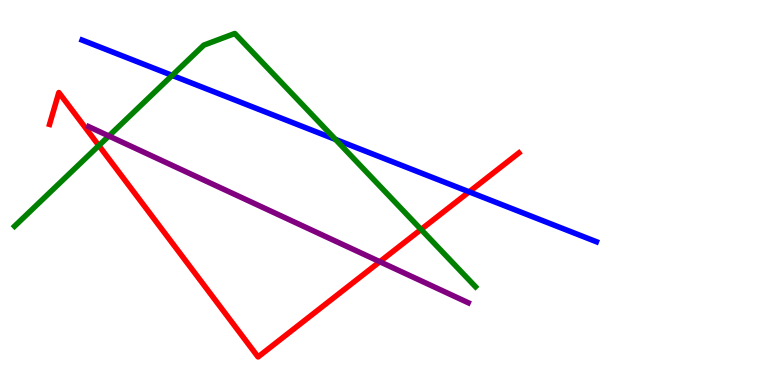[{'lines': ['blue', 'red'], 'intersections': [{'x': 6.05, 'y': 5.02}]}, {'lines': ['green', 'red'], 'intersections': [{'x': 1.28, 'y': 6.22}, {'x': 5.43, 'y': 4.04}]}, {'lines': ['purple', 'red'], 'intersections': [{'x': 4.9, 'y': 3.2}]}, {'lines': ['blue', 'green'], 'intersections': [{'x': 2.22, 'y': 8.04}, {'x': 4.33, 'y': 6.38}]}, {'lines': ['blue', 'purple'], 'intersections': []}, {'lines': ['green', 'purple'], 'intersections': [{'x': 1.4, 'y': 6.47}]}]